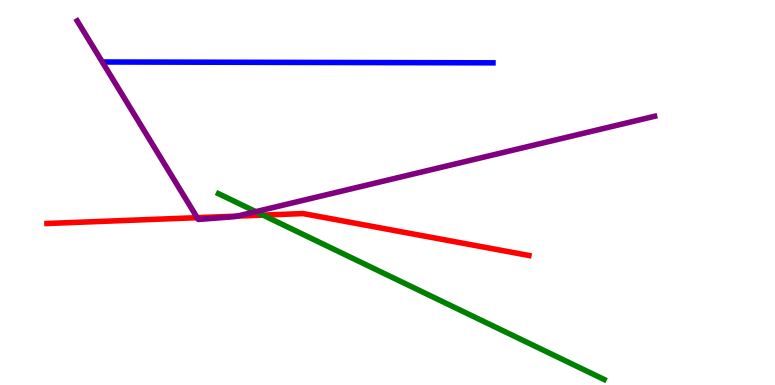[{'lines': ['blue', 'red'], 'intersections': []}, {'lines': ['green', 'red'], 'intersections': [{'x': 3.39, 'y': 4.41}]}, {'lines': ['purple', 'red'], 'intersections': [{'x': 2.54, 'y': 4.35}, {'x': 3.06, 'y': 4.39}]}, {'lines': ['blue', 'green'], 'intersections': []}, {'lines': ['blue', 'purple'], 'intersections': []}, {'lines': ['green', 'purple'], 'intersections': [{'x': 3.3, 'y': 4.5}]}]